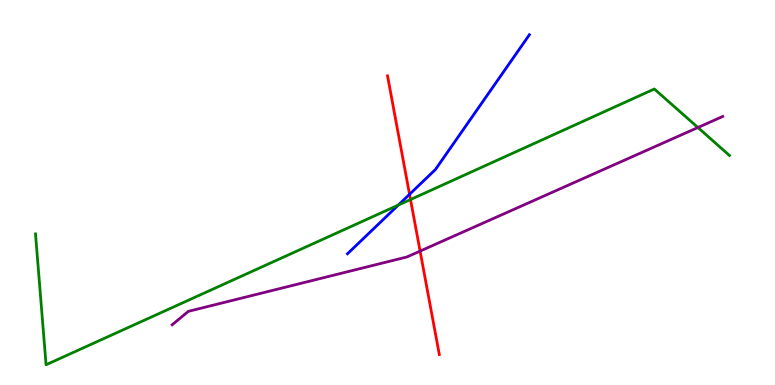[{'lines': ['blue', 'red'], 'intersections': [{'x': 5.28, 'y': 4.95}]}, {'lines': ['green', 'red'], 'intersections': [{'x': 5.3, 'y': 4.82}]}, {'lines': ['purple', 'red'], 'intersections': [{'x': 5.42, 'y': 3.48}]}, {'lines': ['blue', 'green'], 'intersections': [{'x': 5.14, 'y': 4.67}]}, {'lines': ['blue', 'purple'], 'intersections': []}, {'lines': ['green', 'purple'], 'intersections': [{'x': 9.01, 'y': 6.69}]}]